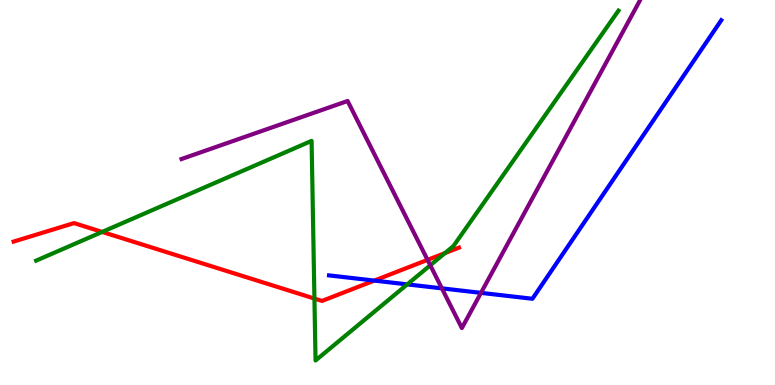[{'lines': ['blue', 'red'], 'intersections': [{'x': 4.83, 'y': 2.71}]}, {'lines': ['green', 'red'], 'intersections': [{'x': 1.32, 'y': 3.98}, {'x': 4.06, 'y': 2.25}, {'x': 5.74, 'y': 3.43}]}, {'lines': ['purple', 'red'], 'intersections': [{'x': 5.52, 'y': 3.25}]}, {'lines': ['blue', 'green'], 'intersections': [{'x': 5.25, 'y': 2.61}]}, {'lines': ['blue', 'purple'], 'intersections': [{'x': 5.7, 'y': 2.51}, {'x': 6.21, 'y': 2.39}]}, {'lines': ['green', 'purple'], 'intersections': [{'x': 5.55, 'y': 3.11}]}]